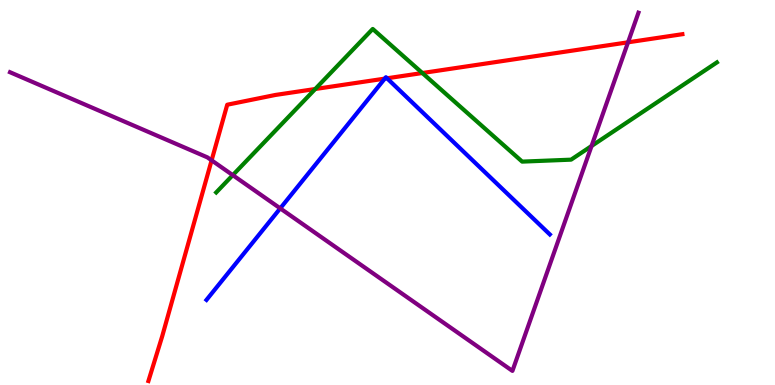[{'lines': ['blue', 'red'], 'intersections': [{'x': 4.96, 'y': 7.96}, {'x': 4.99, 'y': 7.97}]}, {'lines': ['green', 'red'], 'intersections': [{'x': 4.07, 'y': 7.69}, {'x': 5.45, 'y': 8.1}]}, {'lines': ['purple', 'red'], 'intersections': [{'x': 2.73, 'y': 5.84}, {'x': 8.1, 'y': 8.9}]}, {'lines': ['blue', 'green'], 'intersections': []}, {'lines': ['blue', 'purple'], 'intersections': [{'x': 3.62, 'y': 4.59}]}, {'lines': ['green', 'purple'], 'intersections': [{'x': 3.0, 'y': 5.45}, {'x': 7.63, 'y': 6.21}]}]